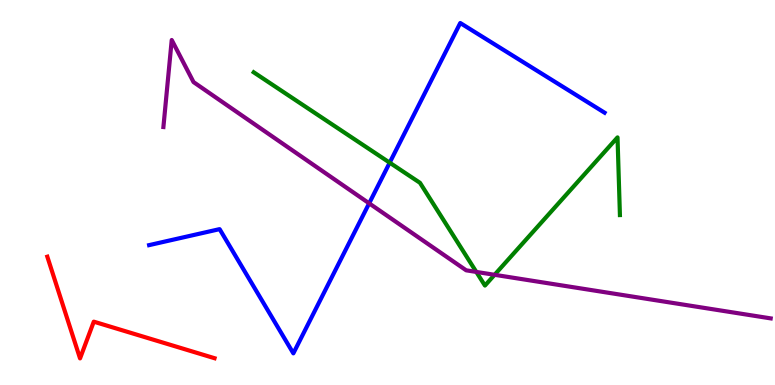[{'lines': ['blue', 'red'], 'intersections': []}, {'lines': ['green', 'red'], 'intersections': []}, {'lines': ['purple', 'red'], 'intersections': []}, {'lines': ['blue', 'green'], 'intersections': [{'x': 5.03, 'y': 5.77}]}, {'lines': ['blue', 'purple'], 'intersections': [{'x': 4.76, 'y': 4.72}]}, {'lines': ['green', 'purple'], 'intersections': [{'x': 6.15, 'y': 2.94}, {'x': 6.38, 'y': 2.86}]}]